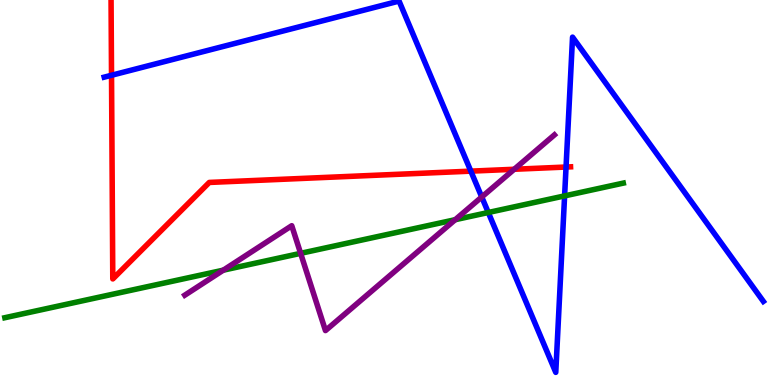[{'lines': ['blue', 'red'], 'intersections': [{'x': 1.44, 'y': 8.05}, {'x': 6.08, 'y': 5.55}, {'x': 7.3, 'y': 5.66}]}, {'lines': ['green', 'red'], 'intersections': []}, {'lines': ['purple', 'red'], 'intersections': [{'x': 6.63, 'y': 5.6}]}, {'lines': ['blue', 'green'], 'intersections': [{'x': 6.3, 'y': 4.48}, {'x': 7.29, 'y': 4.91}]}, {'lines': ['blue', 'purple'], 'intersections': [{'x': 6.22, 'y': 4.88}]}, {'lines': ['green', 'purple'], 'intersections': [{'x': 2.88, 'y': 2.98}, {'x': 3.88, 'y': 3.42}, {'x': 5.87, 'y': 4.29}]}]